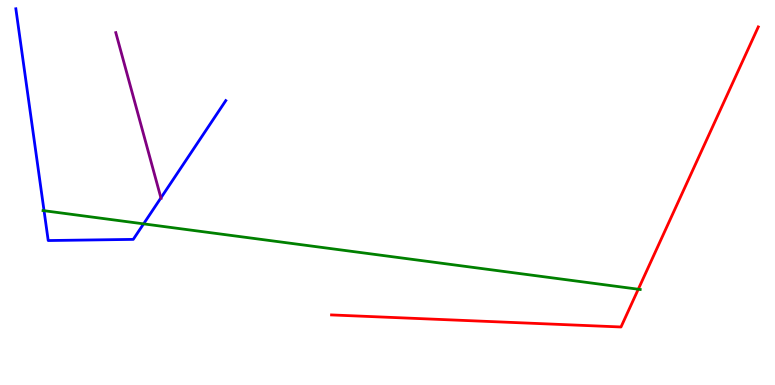[{'lines': ['blue', 'red'], 'intersections': []}, {'lines': ['green', 'red'], 'intersections': [{'x': 8.24, 'y': 2.49}]}, {'lines': ['purple', 'red'], 'intersections': []}, {'lines': ['blue', 'green'], 'intersections': [{'x': 0.568, 'y': 4.53}, {'x': 1.85, 'y': 4.19}]}, {'lines': ['blue', 'purple'], 'intersections': [{'x': 2.08, 'y': 4.86}]}, {'lines': ['green', 'purple'], 'intersections': []}]